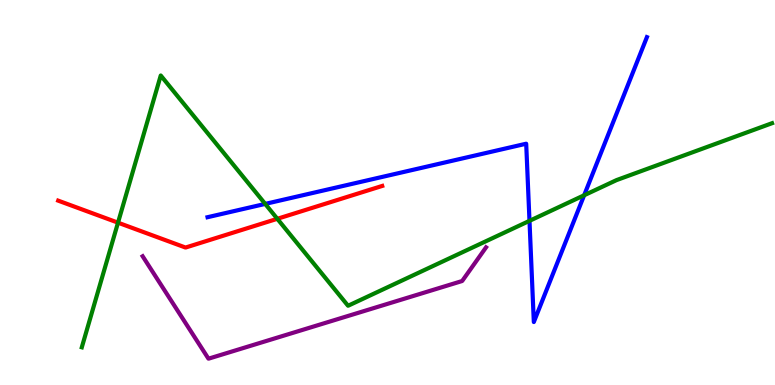[{'lines': ['blue', 'red'], 'intersections': []}, {'lines': ['green', 'red'], 'intersections': [{'x': 1.52, 'y': 4.22}, {'x': 3.58, 'y': 4.32}]}, {'lines': ['purple', 'red'], 'intersections': []}, {'lines': ['blue', 'green'], 'intersections': [{'x': 3.42, 'y': 4.7}, {'x': 6.83, 'y': 4.26}, {'x': 7.54, 'y': 4.93}]}, {'lines': ['blue', 'purple'], 'intersections': []}, {'lines': ['green', 'purple'], 'intersections': []}]